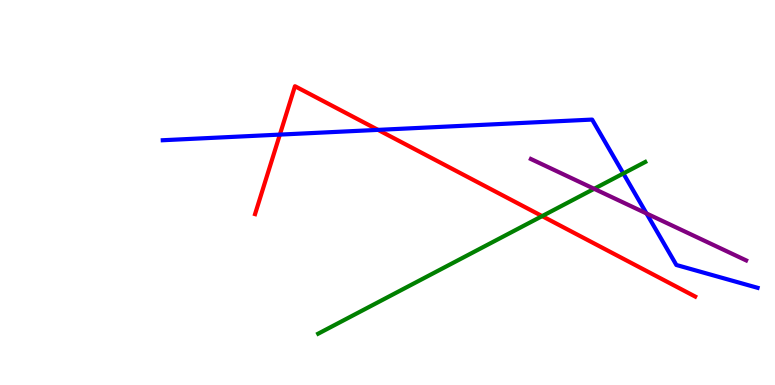[{'lines': ['blue', 'red'], 'intersections': [{'x': 3.61, 'y': 6.5}, {'x': 4.88, 'y': 6.63}]}, {'lines': ['green', 'red'], 'intersections': [{'x': 7.0, 'y': 4.39}]}, {'lines': ['purple', 'red'], 'intersections': []}, {'lines': ['blue', 'green'], 'intersections': [{'x': 8.04, 'y': 5.49}]}, {'lines': ['blue', 'purple'], 'intersections': [{'x': 8.34, 'y': 4.46}]}, {'lines': ['green', 'purple'], 'intersections': [{'x': 7.67, 'y': 5.1}]}]